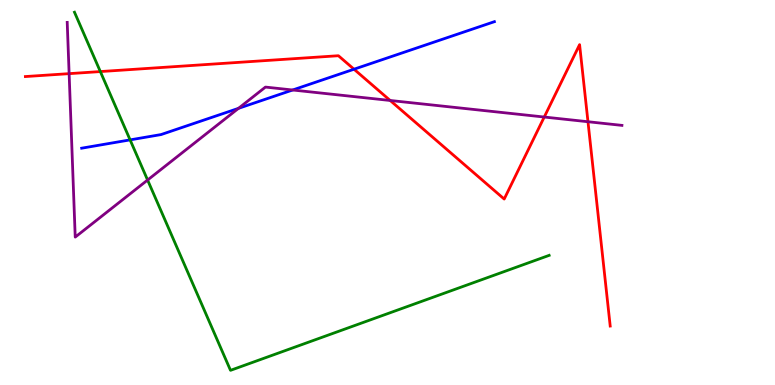[{'lines': ['blue', 'red'], 'intersections': [{'x': 4.57, 'y': 8.2}]}, {'lines': ['green', 'red'], 'intersections': [{'x': 1.29, 'y': 8.14}]}, {'lines': ['purple', 'red'], 'intersections': [{'x': 0.892, 'y': 8.09}, {'x': 5.03, 'y': 7.39}, {'x': 7.02, 'y': 6.96}, {'x': 7.59, 'y': 6.84}]}, {'lines': ['blue', 'green'], 'intersections': [{'x': 1.68, 'y': 6.37}]}, {'lines': ['blue', 'purple'], 'intersections': [{'x': 3.08, 'y': 7.19}, {'x': 3.78, 'y': 7.66}]}, {'lines': ['green', 'purple'], 'intersections': [{'x': 1.9, 'y': 5.32}]}]